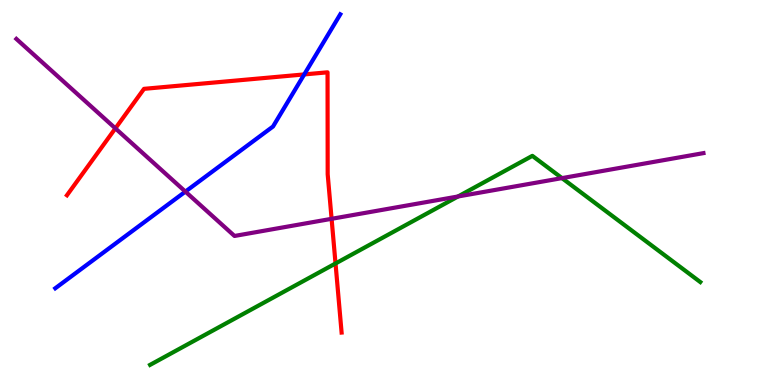[{'lines': ['blue', 'red'], 'intersections': [{'x': 3.93, 'y': 8.07}]}, {'lines': ['green', 'red'], 'intersections': [{'x': 4.33, 'y': 3.16}]}, {'lines': ['purple', 'red'], 'intersections': [{'x': 1.49, 'y': 6.67}, {'x': 4.28, 'y': 4.32}]}, {'lines': ['blue', 'green'], 'intersections': []}, {'lines': ['blue', 'purple'], 'intersections': [{'x': 2.39, 'y': 5.02}]}, {'lines': ['green', 'purple'], 'intersections': [{'x': 5.91, 'y': 4.9}, {'x': 7.25, 'y': 5.37}]}]